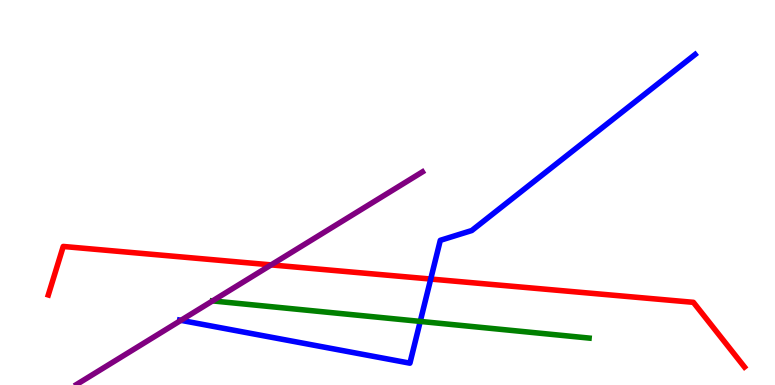[{'lines': ['blue', 'red'], 'intersections': [{'x': 5.56, 'y': 2.75}]}, {'lines': ['green', 'red'], 'intersections': []}, {'lines': ['purple', 'red'], 'intersections': [{'x': 3.5, 'y': 3.12}]}, {'lines': ['blue', 'green'], 'intersections': [{'x': 5.42, 'y': 1.65}]}, {'lines': ['blue', 'purple'], 'intersections': [{'x': 2.33, 'y': 1.68}]}, {'lines': ['green', 'purple'], 'intersections': [{'x': 2.74, 'y': 2.18}]}]